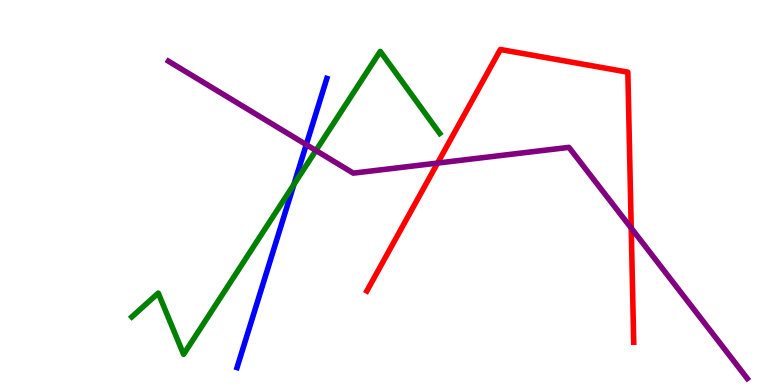[{'lines': ['blue', 'red'], 'intersections': []}, {'lines': ['green', 'red'], 'intersections': []}, {'lines': ['purple', 'red'], 'intersections': [{'x': 5.65, 'y': 5.76}, {'x': 8.14, 'y': 4.08}]}, {'lines': ['blue', 'green'], 'intersections': [{'x': 3.79, 'y': 5.21}]}, {'lines': ['blue', 'purple'], 'intersections': [{'x': 3.95, 'y': 6.24}]}, {'lines': ['green', 'purple'], 'intersections': [{'x': 4.08, 'y': 6.09}]}]